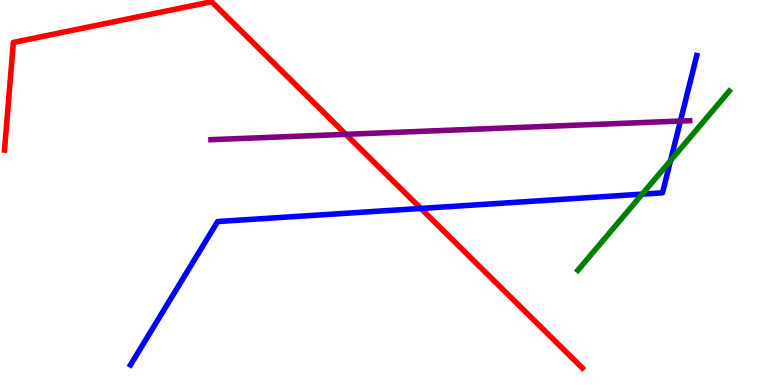[{'lines': ['blue', 'red'], 'intersections': [{'x': 5.43, 'y': 4.59}]}, {'lines': ['green', 'red'], 'intersections': []}, {'lines': ['purple', 'red'], 'intersections': [{'x': 4.46, 'y': 6.51}]}, {'lines': ['blue', 'green'], 'intersections': [{'x': 8.29, 'y': 4.96}, {'x': 8.65, 'y': 5.83}]}, {'lines': ['blue', 'purple'], 'intersections': [{'x': 8.78, 'y': 6.86}]}, {'lines': ['green', 'purple'], 'intersections': []}]